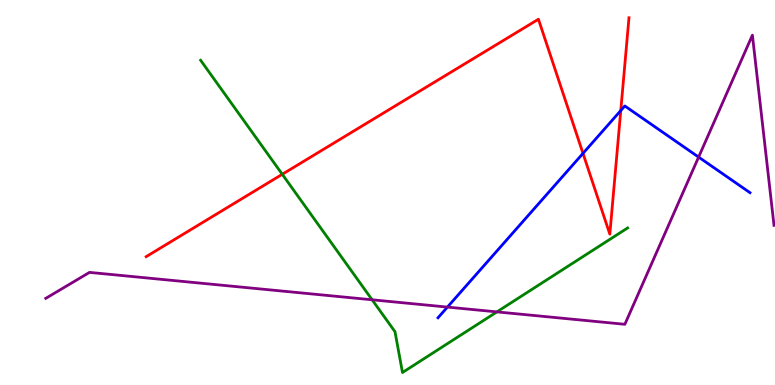[{'lines': ['blue', 'red'], 'intersections': [{'x': 7.52, 'y': 6.02}, {'x': 8.01, 'y': 7.13}]}, {'lines': ['green', 'red'], 'intersections': [{'x': 3.64, 'y': 5.47}]}, {'lines': ['purple', 'red'], 'intersections': []}, {'lines': ['blue', 'green'], 'intersections': []}, {'lines': ['blue', 'purple'], 'intersections': [{'x': 5.77, 'y': 2.02}, {'x': 9.01, 'y': 5.92}]}, {'lines': ['green', 'purple'], 'intersections': [{'x': 4.8, 'y': 2.21}, {'x': 6.41, 'y': 1.9}]}]